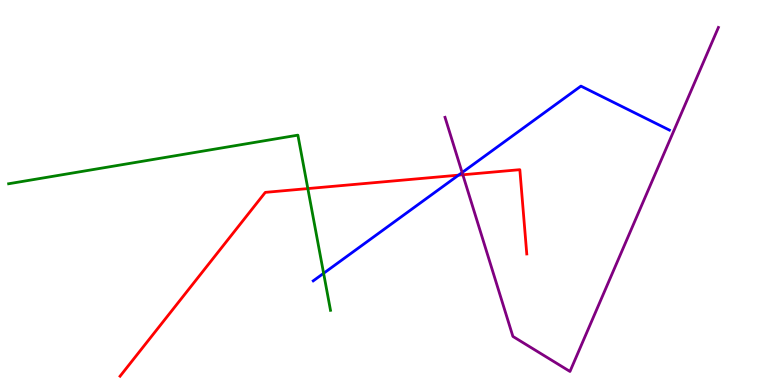[{'lines': ['blue', 'red'], 'intersections': [{'x': 5.92, 'y': 5.45}]}, {'lines': ['green', 'red'], 'intersections': [{'x': 3.97, 'y': 5.1}]}, {'lines': ['purple', 'red'], 'intersections': [{'x': 5.97, 'y': 5.46}]}, {'lines': ['blue', 'green'], 'intersections': [{'x': 4.18, 'y': 2.9}]}, {'lines': ['blue', 'purple'], 'intersections': [{'x': 5.96, 'y': 5.52}]}, {'lines': ['green', 'purple'], 'intersections': []}]